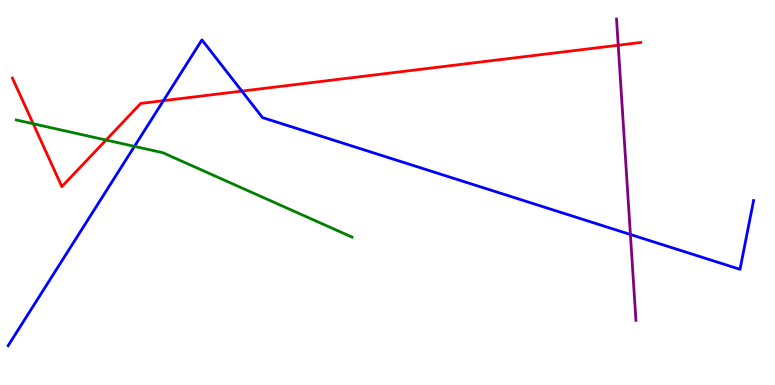[{'lines': ['blue', 'red'], 'intersections': [{'x': 2.11, 'y': 7.39}, {'x': 3.12, 'y': 7.63}]}, {'lines': ['green', 'red'], 'intersections': [{'x': 0.429, 'y': 6.79}, {'x': 1.37, 'y': 6.36}]}, {'lines': ['purple', 'red'], 'intersections': [{'x': 7.98, 'y': 8.83}]}, {'lines': ['blue', 'green'], 'intersections': [{'x': 1.73, 'y': 6.2}]}, {'lines': ['blue', 'purple'], 'intersections': [{'x': 8.13, 'y': 3.91}]}, {'lines': ['green', 'purple'], 'intersections': []}]